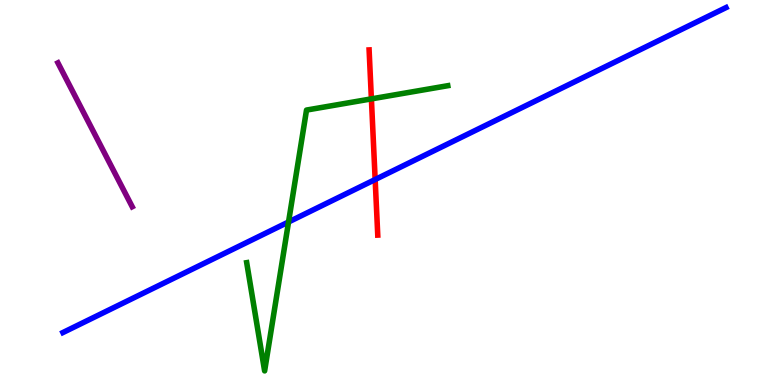[{'lines': ['blue', 'red'], 'intersections': [{'x': 4.84, 'y': 5.34}]}, {'lines': ['green', 'red'], 'intersections': [{'x': 4.79, 'y': 7.43}]}, {'lines': ['purple', 'red'], 'intersections': []}, {'lines': ['blue', 'green'], 'intersections': [{'x': 3.72, 'y': 4.23}]}, {'lines': ['blue', 'purple'], 'intersections': []}, {'lines': ['green', 'purple'], 'intersections': []}]